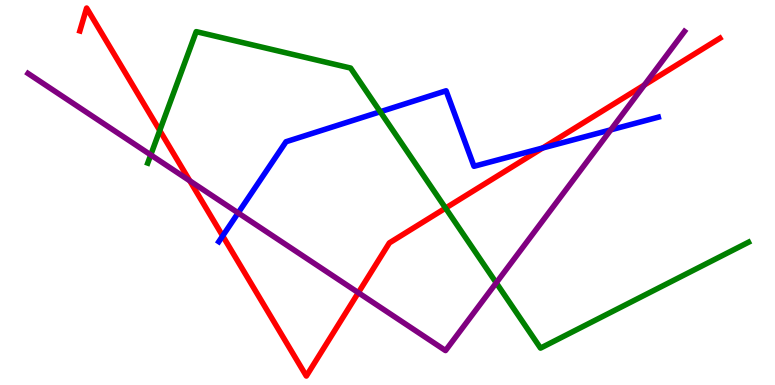[{'lines': ['blue', 'red'], 'intersections': [{'x': 2.87, 'y': 3.87}, {'x': 7.0, 'y': 6.16}]}, {'lines': ['green', 'red'], 'intersections': [{'x': 2.06, 'y': 6.61}, {'x': 5.75, 'y': 4.59}]}, {'lines': ['purple', 'red'], 'intersections': [{'x': 2.45, 'y': 5.3}, {'x': 4.62, 'y': 2.4}, {'x': 8.31, 'y': 7.79}]}, {'lines': ['blue', 'green'], 'intersections': [{'x': 4.91, 'y': 7.1}]}, {'lines': ['blue', 'purple'], 'intersections': [{'x': 3.07, 'y': 4.47}, {'x': 7.88, 'y': 6.63}]}, {'lines': ['green', 'purple'], 'intersections': [{'x': 1.95, 'y': 5.98}, {'x': 6.4, 'y': 2.65}]}]